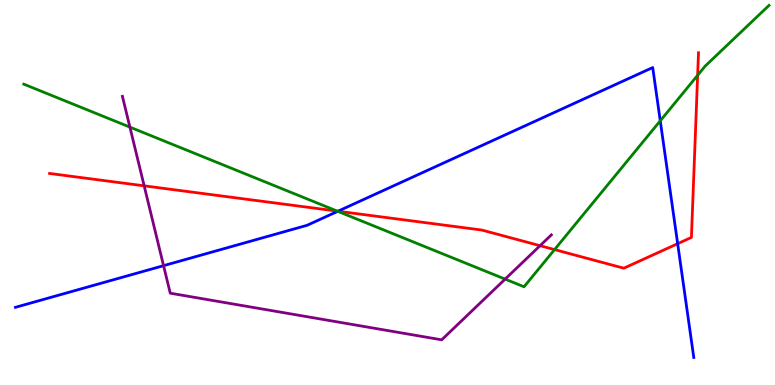[{'lines': ['blue', 'red'], 'intersections': [{'x': 4.36, 'y': 4.51}, {'x': 8.74, 'y': 3.67}]}, {'lines': ['green', 'red'], 'intersections': [{'x': 4.35, 'y': 4.52}, {'x': 7.16, 'y': 3.52}, {'x': 9.0, 'y': 8.04}]}, {'lines': ['purple', 'red'], 'intersections': [{'x': 1.86, 'y': 5.17}, {'x': 6.97, 'y': 3.62}]}, {'lines': ['blue', 'green'], 'intersections': [{'x': 4.36, 'y': 4.51}, {'x': 8.52, 'y': 6.86}]}, {'lines': ['blue', 'purple'], 'intersections': [{'x': 2.11, 'y': 3.1}]}, {'lines': ['green', 'purple'], 'intersections': [{'x': 1.68, 'y': 6.7}, {'x': 6.52, 'y': 2.75}]}]